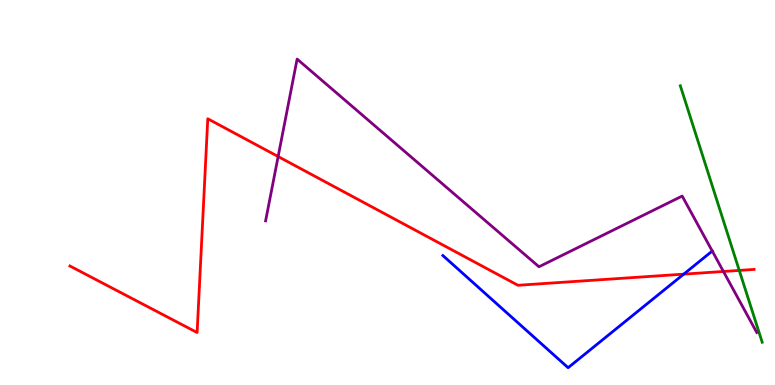[{'lines': ['blue', 'red'], 'intersections': [{'x': 8.82, 'y': 2.88}]}, {'lines': ['green', 'red'], 'intersections': [{'x': 9.54, 'y': 2.98}]}, {'lines': ['purple', 'red'], 'intersections': [{'x': 3.59, 'y': 5.93}, {'x': 9.33, 'y': 2.95}]}, {'lines': ['blue', 'green'], 'intersections': []}, {'lines': ['blue', 'purple'], 'intersections': [{'x': 9.19, 'y': 3.48}]}, {'lines': ['green', 'purple'], 'intersections': []}]